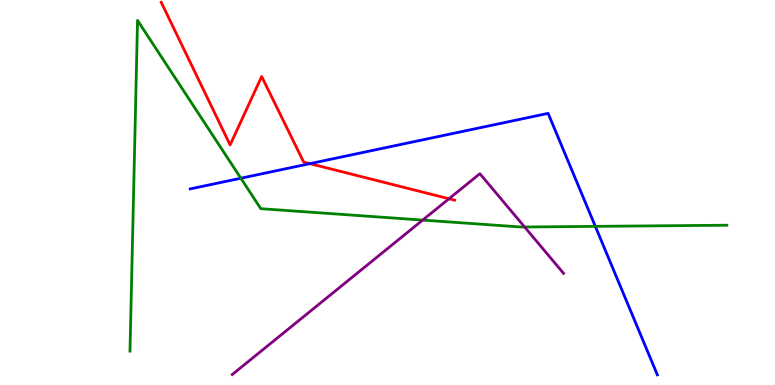[{'lines': ['blue', 'red'], 'intersections': [{'x': 4.0, 'y': 5.75}]}, {'lines': ['green', 'red'], 'intersections': []}, {'lines': ['purple', 'red'], 'intersections': [{'x': 5.79, 'y': 4.84}]}, {'lines': ['blue', 'green'], 'intersections': [{'x': 3.11, 'y': 5.37}, {'x': 7.68, 'y': 4.12}]}, {'lines': ['blue', 'purple'], 'intersections': []}, {'lines': ['green', 'purple'], 'intersections': [{'x': 5.45, 'y': 4.28}, {'x': 6.77, 'y': 4.1}]}]